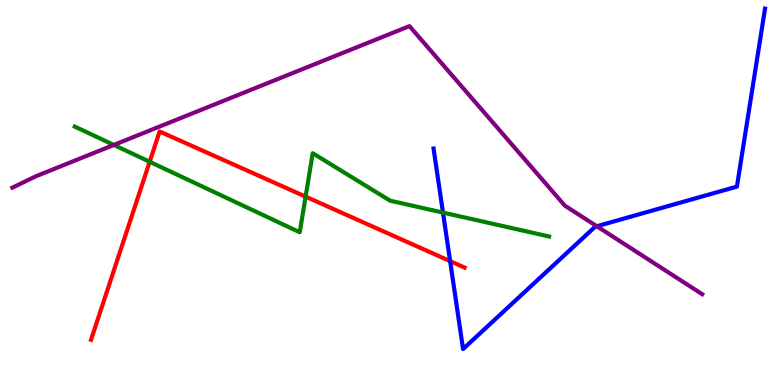[{'lines': ['blue', 'red'], 'intersections': [{'x': 5.81, 'y': 3.22}]}, {'lines': ['green', 'red'], 'intersections': [{'x': 1.93, 'y': 5.8}, {'x': 3.94, 'y': 4.89}]}, {'lines': ['purple', 'red'], 'intersections': []}, {'lines': ['blue', 'green'], 'intersections': [{'x': 5.72, 'y': 4.48}]}, {'lines': ['blue', 'purple'], 'intersections': [{'x': 7.7, 'y': 4.12}]}, {'lines': ['green', 'purple'], 'intersections': [{'x': 1.47, 'y': 6.24}]}]